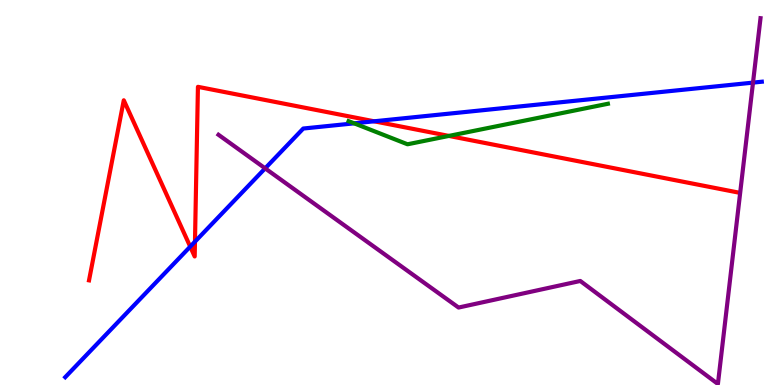[{'lines': ['blue', 'red'], 'intersections': [{'x': 2.45, 'y': 3.59}, {'x': 2.52, 'y': 3.72}, {'x': 4.83, 'y': 6.85}]}, {'lines': ['green', 'red'], 'intersections': [{'x': 5.79, 'y': 6.47}]}, {'lines': ['purple', 'red'], 'intersections': []}, {'lines': ['blue', 'green'], 'intersections': [{'x': 4.57, 'y': 6.8}]}, {'lines': ['blue', 'purple'], 'intersections': [{'x': 3.42, 'y': 5.63}, {'x': 9.72, 'y': 7.85}]}, {'lines': ['green', 'purple'], 'intersections': []}]